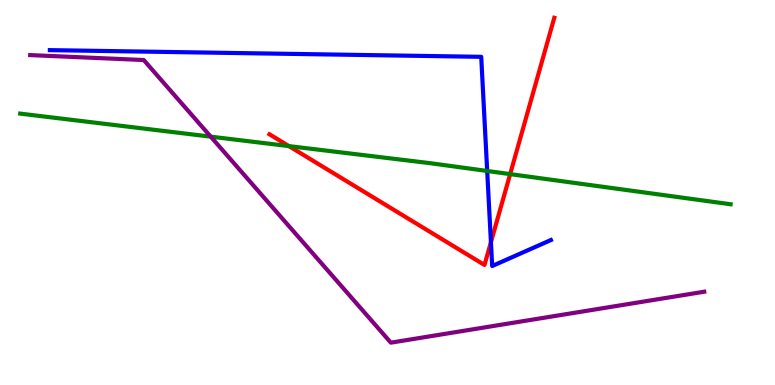[{'lines': ['blue', 'red'], 'intersections': [{'x': 6.33, 'y': 3.71}]}, {'lines': ['green', 'red'], 'intersections': [{'x': 3.73, 'y': 6.21}, {'x': 6.58, 'y': 5.48}]}, {'lines': ['purple', 'red'], 'intersections': []}, {'lines': ['blue', 'green'], 'intersections': [{'x': 6.29, 'y': 5.56}]}, {'lines': ['blue', 'purple'], 'intersections': []}, {'lines': ['green', 'purple'], 'intersections': [{'x': 2.72, 'y': 6.45}]}]